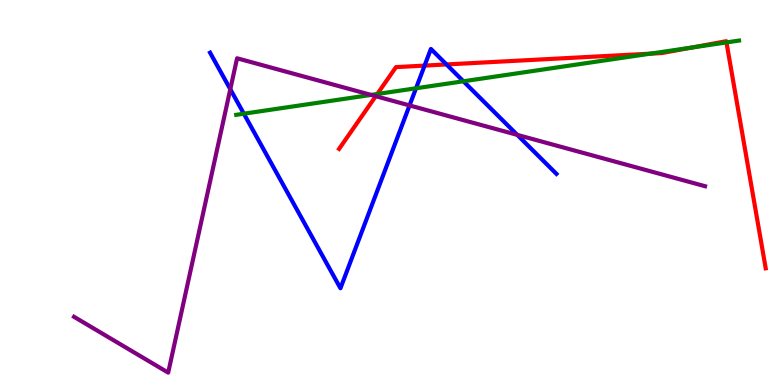[{'lines': ['blue', 'red'], 'intersections': [{'x': 5.48, 'y': 8.3}, {'x': 5.76, 'y': 8.33}]}, {'lines': ['green', 'red'], 'intersections': [{'x': 4.87, 'y': 7.56}, {'x': 8.39, 'y': 8.61}, {'x': 8.93, 'y': 8.76}, {'x': 9.37, 'y': 8.9}]}, {'lines': ['purple', 'red'], 'intersections': [{'x': 4.85, 'y': 7.5}]}, {'lines': ['blue', 'green'], 'intersections': [{'x': 3.15, 'y': 7.05}, {'x': 5.37, 'y': 7.71}, {'x': 5.98, 'y': 7.89}]}, {'lines': ['blue', 'purple'], 'intersections': [{'x': 2.97, 'y': 7.68}, {'x': 5.28, 'y': 7.26}, {'x': 6.67, 'y': 6.5}]}, {'lines': ['green', 'purple'], 'intersections': [{'x': 4.79, 'y': 7.53}]}]